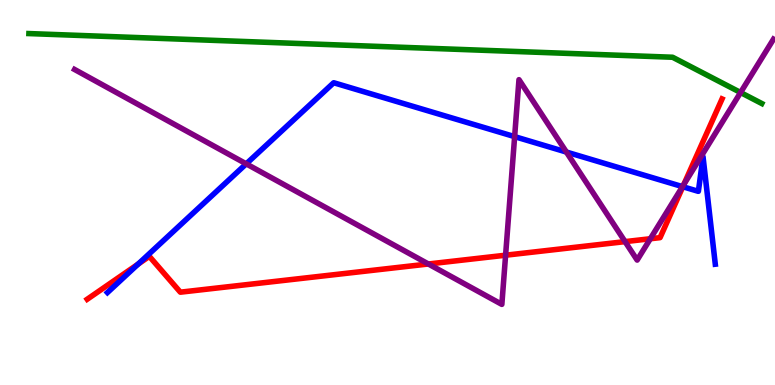[{'lines': ['blue', 'red'], 'intersections': [{'x': 1.78, 'y': 3.14}, {'x': 8.81, 'y': 5.15}]}, {'lines': ['green', 'red'], 'intersections': []}, {'lines': ['purple', 'red'], 'intersections': [{'x': 5.53, 'y': 3.14}, {'x': 6.52, 'y': 3.37}, {'x': 8.07, 'y': 3.72}, {'x': 8.39, 'y': 3.8}, {'x': 8.82, 'y': 5.21}]}, {'lines': ['blue', 'green'], 'intersections': []}, {'lines': ['blue', 'purple'], 'intersections': [{'x': 3.18, 'y': 5.74}, {'x': 6.64, 'y': 6.45}, {'x': 7.31, 'y': 6.05}, {'x': 8.81, 'y': 5.15}]}, {'lines': ['green', 'purple'], 'intersections': [{'x': 9.56, 'y': 7.6}]}]